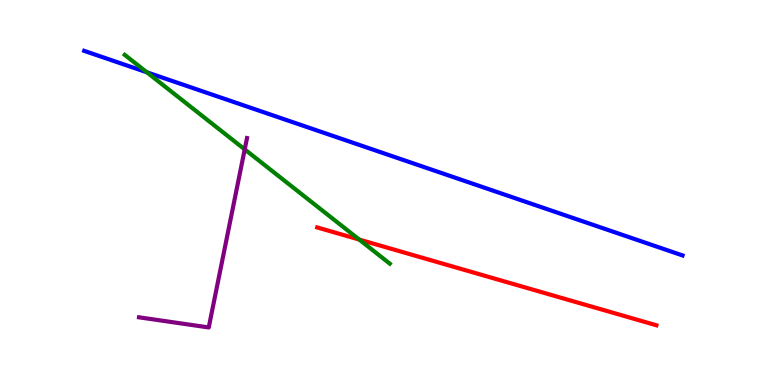[{'lines': ['blue', 'red'], 'intersections': []}, {'lines': ['green', 'red'], 'intersections': [{'x': 4.64, 'y': 3.78}]}, {'lines': ['purple', 'red'], 'intersections': []}, {'lines': ['blue', 'green'], 'intersections': [{'x': 1.89, 'y': 8.12}]}, {'lines': ['blue', 'purple'], 'intersections': []}, {'lines': ['green', 'purple'], 'intersections': [{'x': 3.16, 'y': 6.12}]}]